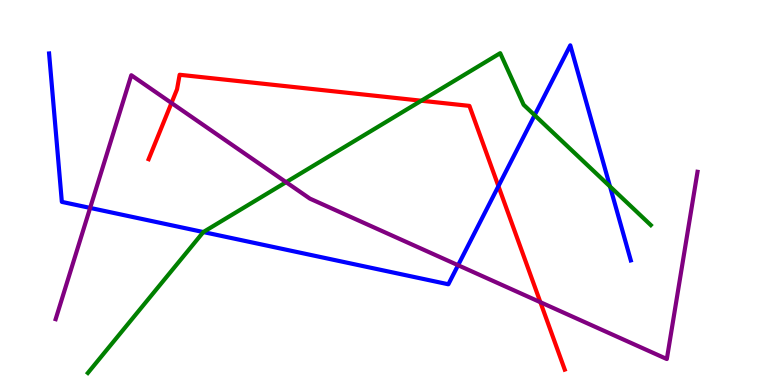[{'lines': ['blue', 'red'], 'intersections': [{'x': 6.43, 'y': 5.16}]}, {'lines': ['green', 'red'], 'intersections': [{'x': 5.44, 'y': 7.38}]}, {'lines': ['purple', 'red'], 'intersections': [{'x': 2.21, 'y': 7.33}, {'x': 6.97, 'y': 2.15}]}, {'lines': ['blue', 'green'], 'intersections': [{'x': 2.62, 'y': 3.97}, {'x': 6.9, 'y': 7.01}, {'x': 7.87, 'y': 5.16}]}, {'lines': ['blue', 'purple'], 'intersections': [{'x': 1.16, 'y': 4.6}, {'x': 5.91, 'y': 3.11}]}, {'lines': ['green', 'purple'], 'intersections': [{'x': 3.69, 'y': 5.27}]}]